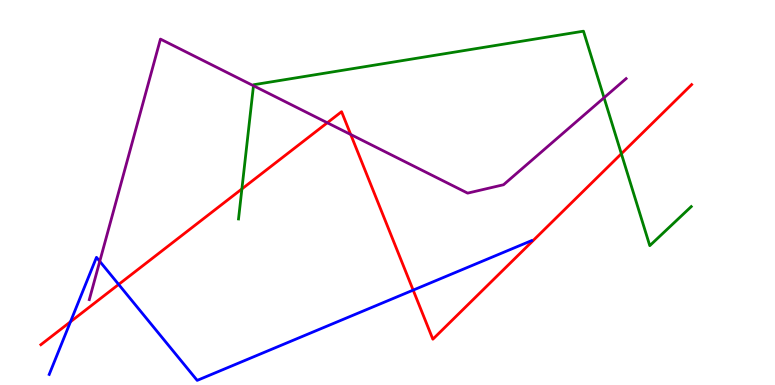[{'lines': ['blue', 'red'], 'intersections': [{'x': 0.909, 'y': 1.64}, {'x': 1.53, 'y': 2.61}, {'x': 5.33, 'y': 2.46}]}, {'lines': ['green', 'red'], 'intersections': [{'x': 3.12, 'y': 5.09}, {'x': 8.02, 'y': 6.01}]}, {'lines': ['purple', 'red'], 'intersections': [{'x': 4.22, 'y': 6.81}, {'x': 4.53, 'y': 6.51}]}, {'lines': ['blue', 'green'], 'intersections': []}, {'lines': ['blue', 'purple'], 'intersections': [{'x': 1.29, 'y': 3.21}]}, {'lines': ['green', 'purple'], 'intersections': [{'x': 3.27, 'y': 7.77}, {'x': 7.79, 'y': 7.46}]}]